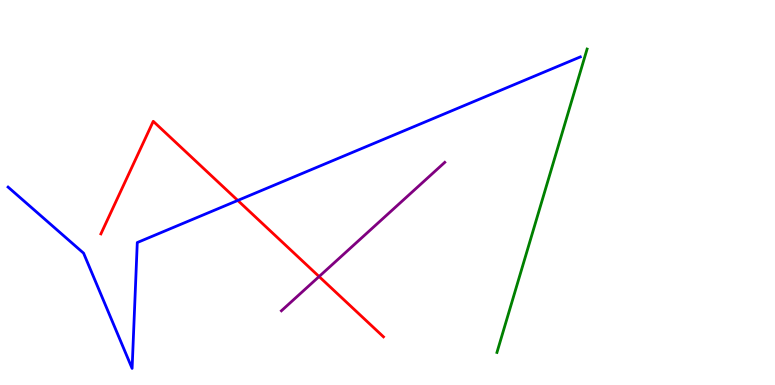[{'lines': ['blue', 'red'], 'intersections': [{'x': 3.07, 'y': 4.79}]}, {'lines': ['green', 'red'], 'intersections': []}, {'lines': ['purple', 'red'], 'intersections': [{'x': 4.12, 'y': 2.82}]}, {'lines': ['blue', 'green'], 'intersections': []}, {'lines': ['blue', 'purple'], 'intersections': []}, {'lines': ['green', 'purple'], 'intersections': []}]